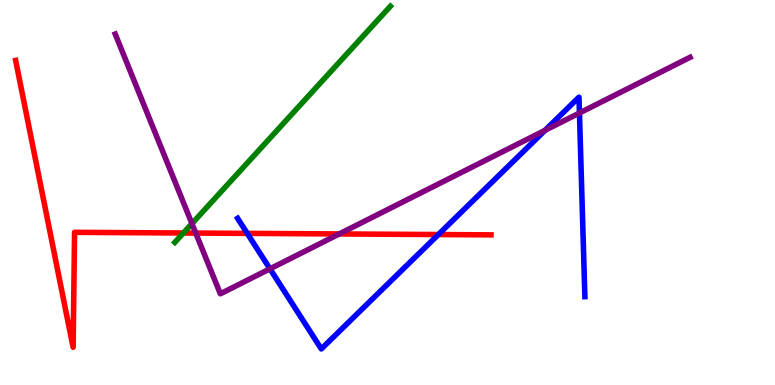[{'lines': ['blue', 'red'], 'intersections': [{'x': 3.19, 'y': 3.94}, {'x': 5.66, 'y': 3.91}]}, {'lines': ['green', 'red'], 'intersections': [{'x': 2.37, 'y': 3.95}]}, {'lines': ['purple', 'red'], 'intersections': [{'x': 2.53, 'y': 3.95}, {'x': 4.38, 'y': 3.92}]}, {'lines': ['blue', 'green'], 'intersections': []}, {'lines': ['blue', 'purple'], 'intersections': [{'x': 3.48, 'y': 3.02}, {'x': 7.03, 'y': 6.61}, {'x': 7.48, 'y': 7.06}]}, {'lines': ['green', 'purple'], 'intersections': [{'x': 2.48, 'y': 4.19}]}]